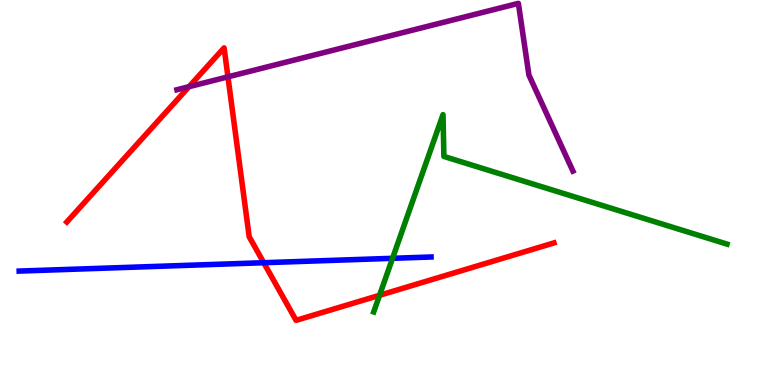[{'lines': ['blue', 'red'], 'intersections': [{'x': 3.4, 'y': 3.18}]}, {'lines': ['green', 'red'], 'intersections': [{'x': 4.9, 'y': 2.33}]}, {'lines': ['purple', 'red'], 'intersections': [{'x': 2.44, 'y': 7.75}, {'x': 2.94, 'y': 8.0}]}, {'lines': ['blue', 'green'], 'intersections': [{'x': 5.07, 'y': 3.29}]}, {'lines': ['blue', 'purple'], 'intersections': []}, {'lines': ['green', 'purple'], 'intersections': []}]